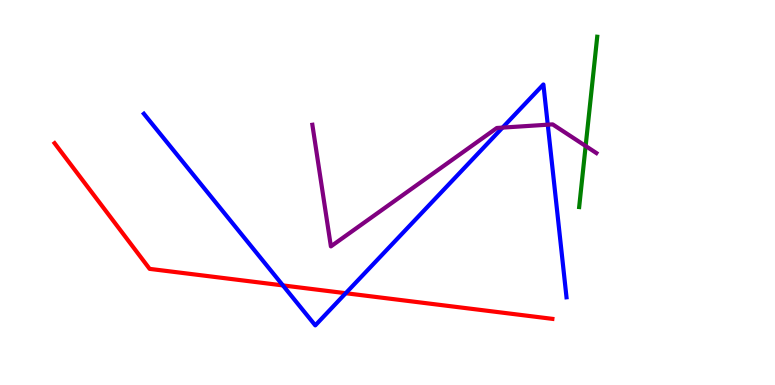[{'lines': ['blue', 'red'], 'intersections': [{'x': 3.65, 'y': 2.59}, {'x': 4.46, 'y': 2.38}]}, {'lines': ['green', 'red'], 'intersections': []}, {'lines': ['purple', 'red'], 'intersections': []}, {'lines': ['blue', 'green'], 'intersections': []}, {'lines': ['blue', 'purple'], 'intersections': [{'x': 6.48, 'y': 6.69}, {'x': 7.07, 'y': 6.76}]}, {'lines': ['green', 'purple'], 'intersections': [{'x': 7.56, 'y': 6.21}]}]